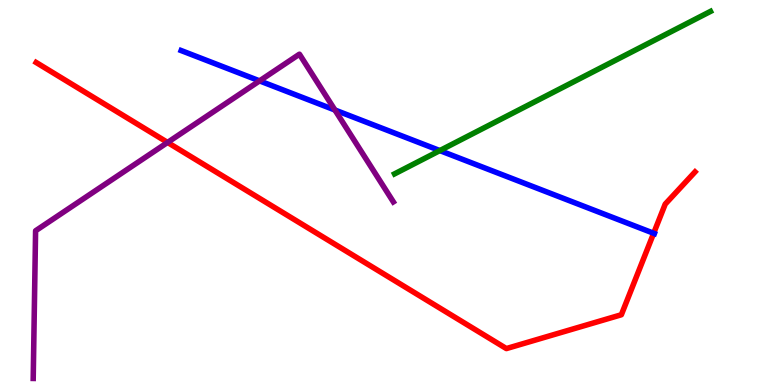[{'lines': ['blue', 'red'], 'intersections': [{'x': 8.43, 'y': 3.94}]}, {'lines': ['green', 'red'], 'intersections': []}, {'lines': ['purple', 'red'], 'intersections': [{'x': 2.16, 'y': 6.3}]}, {'lines': ['blue', 'green'], 'intersections': [{'x': 5.68, 'y': 6.09}]}, {'lines': ['blue', 'purple'], 'intersections': [{'x': 3.35, 'y': 7.9}, {'x': 4.32, 'y': 7.14}]}, {'lines': ['green', 'purple'], 'intersections': []}]